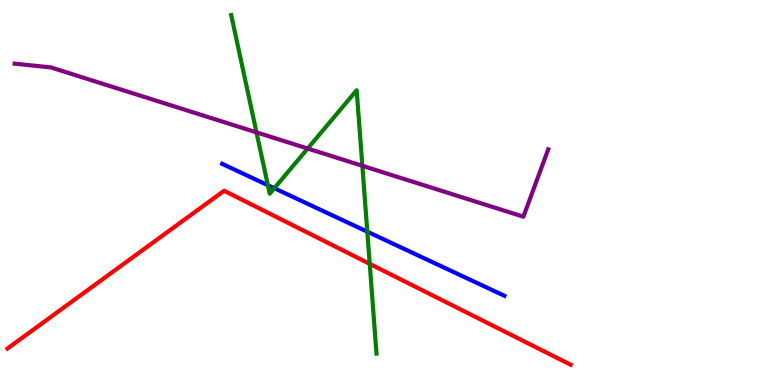[{'lines': ['blue', 'red'], 'intersections': []}, {'lines': ['green', 'red'], 'intersections': [{'x': 4.77, 'y': 3.15}]}, {'lines': ['purple', 'red'], 'intersections': []}, {'lines': ['blue', 'green'], 'intersections': [{'x': 3.46, 'y': 5.19}, {'x': 3.54, 'y': 5.11}, {'x': 4.74, 'y': 3.98}]}, {'lines': ['blue', 'purple'], 'intersections': []}, {'lines': ['green', 'purple'], 'intersections': [{'x': 3.31, 'y': 6.56}, {'x': 3.97, 'y': 6.14}, {'x': 4.68, 'y': 5.69}]}]